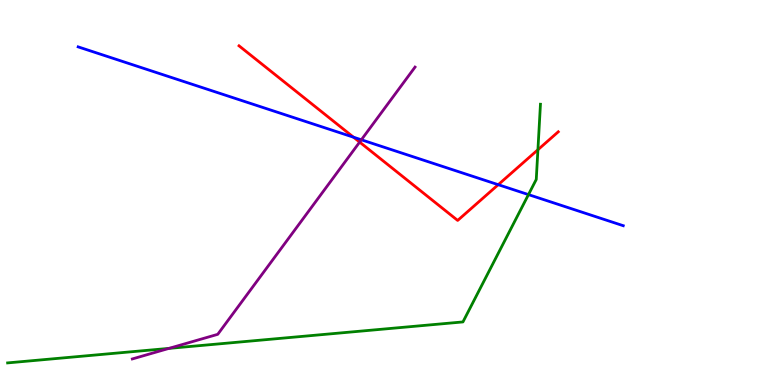[{'lines': ['blue', 'red'], 'intersections': [{'x': 4.56, 'y': 6.44}, {'x': 6.43, 'y': 5.2}]}, {'lines': ['green', 'red'], 'intersections': [{'x': 6.94, 'y': 6.11}]}, {'lines': ['purple', 'red'], 'intersections': [{'x': 4.64, 'y': 6.31}]}, {'lines': ['blue', 'green'], 'intersections': [{'x': 6.82, 'y': 4.95}]}, {'lines': ['blue', 'purple'], 'intersections': [{'x': 4.66, 'y': 6.37}]}, {'lines': ['green', 'purple'], 'intersections': [{'x': 2.18, 'y': 0.951}]}]